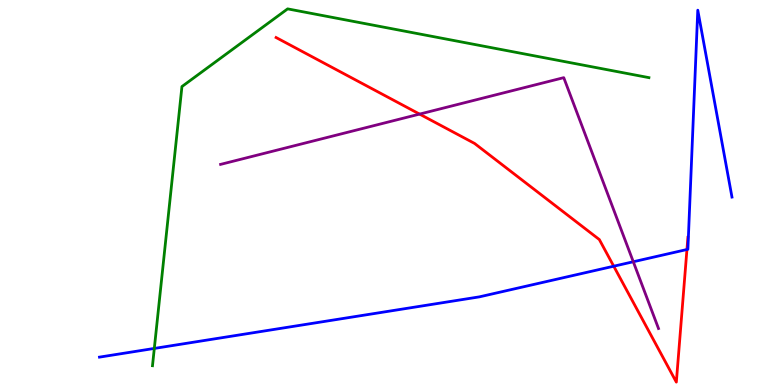[{'lines': ['blue', 'red'], 'intersections': [{'x': 7.92, 'y': 3.09}, {'x': 8.86, 'y': 3.52}]}, {'lines': ['green', 'red'], 'intersections': []}, {'lines': ['purple', 'red'], 'intersections': [{'x': 5.41, 'y': 7.04}]}, {'lines': ['blue', 'green'], 'intersections': [{'x': 1.99, 'y': 0.95}]}, {'lines': ['blue', 'purple'], 'intersections': [{'x': 8.17, 'y': 3.2}]}, {'lines': ['green', 'purple'], 'intersections': []}]